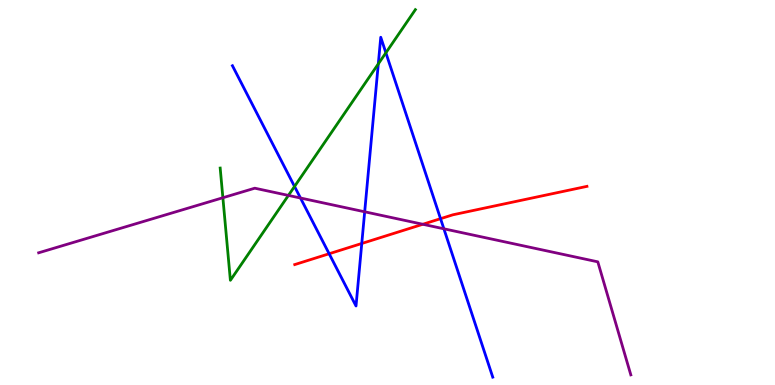[{'lines': ['blue', 'red'], 'intersections': [{'x': 4.25, 'y': 3.41}, {'x': 4.67, 'y': 3.68}, {'x': 5.68, 'y': 4.32}]}, {'lines': ['green', 'red'], 'intersections': []}, {'lines': ['purple', 'red'], 'intersections': [{'x': 5.46, 'y': 4.17}]}, {'lines': ['blue', 'green'], 'intersections': [{'x': 3.8, 'y': 5.16}, {'x': 4.88, 'y': 8.34}, {'x': 4.98, 'y': 8.63}]}, {'lines': ['blue', 'purple'], 'intersections': [{'x': 3.88, 'y': 4.86}, {'x': 4.71, 'y': 4.5}, {'x': 5.73, 'y': 4.06}]}, {'lines': ['green', 'purple'], 'intersections': [{'x': 2.88, 'y': 4.86}, {'x': 3.72, 'y': 4.92}]}]